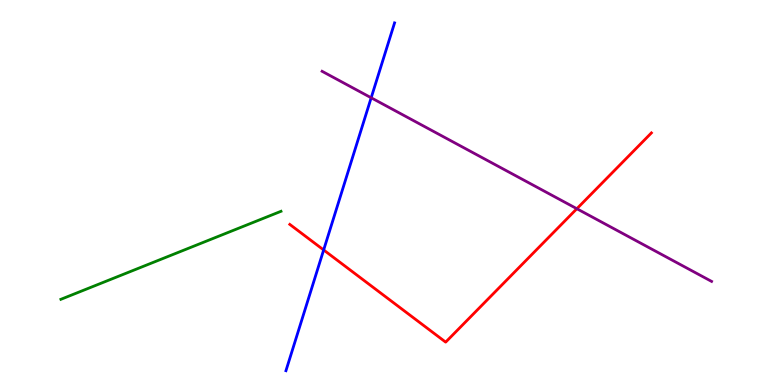[{'lines': ['blue', 'red'], 'intersections': [{'x': 4.18, 'y': 3.51}]}, {'lines': ['green', 'red'], 'intersections': []}, {'lines': ['purple', 'red'], 'intersections': [{'x': 7.44, 'y': 4.58}]}, {'lines': ['blue', 'green'], 'intersections': []}, {'lines': ['blue', 'purple'], 'intersections': [{'x': 4.79, 'y': 7.46}]}, {'lines': ['green', 'purple'], 'intersections': []}]